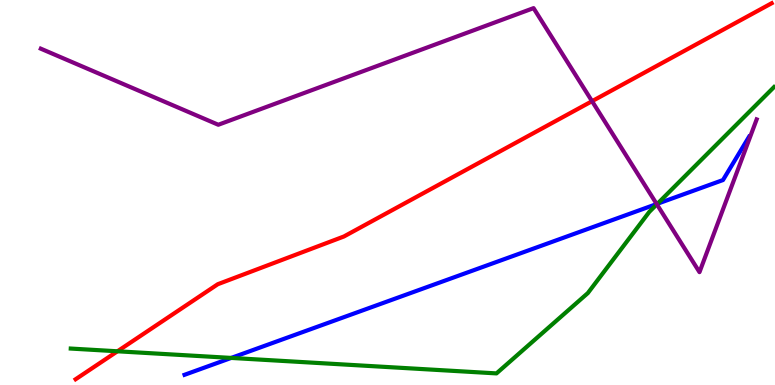[{'lines': ['blue', 'red'], 'intersections': []}, {'lines': ['green', 'red'], 'intersections': [{'x': 1.52, 'y': 0.876}]}, {'lines': ['purple', 'red'], 'intersections': [{'x': 7.64, 'y': 7.37}]}, {'lines': ['blue', 'green'], 'intersections': [{'x': 2.98, 'y': 0.703}, {'x': 8.48, 'y': 4.71}]}, {'lines': ['blue', 'purple'], 'intersections': [{'x': 8.47, 'y': 4.7}]}, {'lines': ['green', 'purple'], 'intersections': [{'x': 8.48, 'y': 4.69}]}]